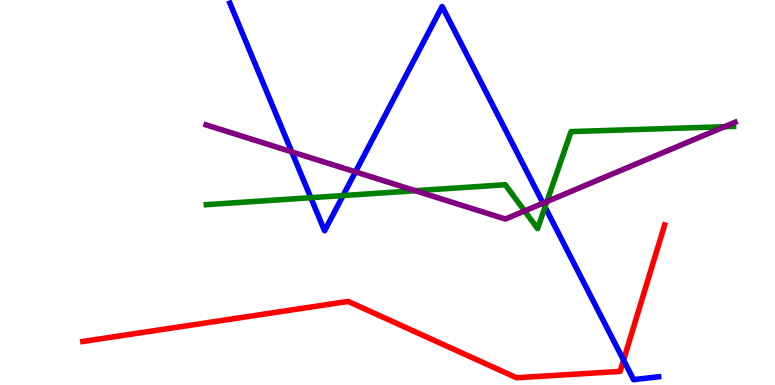[{'lines': ['blue', 'red'], 'intersections': [{'x': 8.05, 'y': 0.646}]}, {'lines': ['green', 'red'], 'intersections': []}, {'lines': ['purple', 'red'], 'intersections': []}, {'lines': ['blue', 'green'], 'intersections': [{'x': 4.01, 'y': 4.86}, {'x': 4.43, 'y': 4.92}, {'x': 7.03, 'y': 4.62}]}, {'lines': ['blue', 'purple'], 'intersections': [{'x': 3.76, 'y': 6.06}, {'x': 4.59, 'y': 5.54}, {'x': 7.01, 'y': 4.72}]}, {'lines': ['green', 'purple'], 'intersections': [{'x': 5.36, 'y': 5.05}, {'x': 6.77, 'y': 4.52}, {'x': 7.06, 'y': 4.77}, {'x': 9.35, 'y': 6.71}]}]